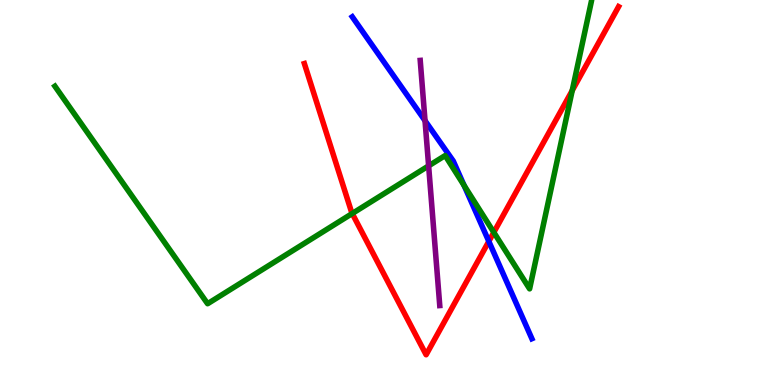[{'lines': ['blue', 'red'], 'intersections': [{'x': 6.31, 'y': 3.73}]}, {'lines': ['green', 'red'], 'intersections': [{'x': 4.54, 'y': 4.45}, {'x': 6.37, 'y': 3.97}, {'x': 7.38, 'y': 7.65}]}, {'lines': ['purple', 'red'], 'intersections': []}, {'lines': ['blue', 'green'], 'intersections': [{'x': 5.99, 'y': 5.18}]}, {'lines': ['blue', 'purple'], 'intersections': [{'x': 5.48, 'y': 6.87}]}, {'lines': ['green', 'purple'], 'intersections': [{'x': 5.53, 'y': 5.69}]}]